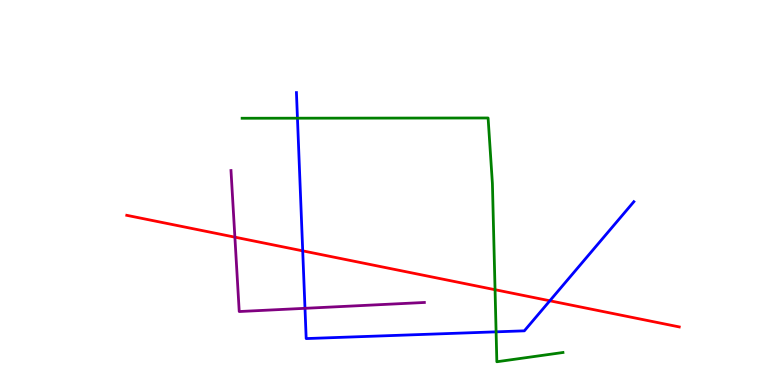[{'lines': ['blue', 'red'], 'intersections': [{'x': 3.91, 'y': 3.48}, {'x': 7.09, 'y': 2.19}]}, {'lines': ['green', 'red'], 'intersections': [{'x': 6.39, 'y': 2.48}]}, {'lines': ['purple', 'red'], 'intersections': [{'x': 3.03, 'y': 3.84}]}, {'lines': ['blue', 'green'], 'intersections': [{'x': 3.84, 'y': 6.93}, {'x': 6.4, 'y': 1.38}]}, {'lines': ['blue', 'purple'], 'intersections': [{'x': 3.94, 'y': 1.99}]}, {'lines': ['green', 'purple'], 'intersections': []}]